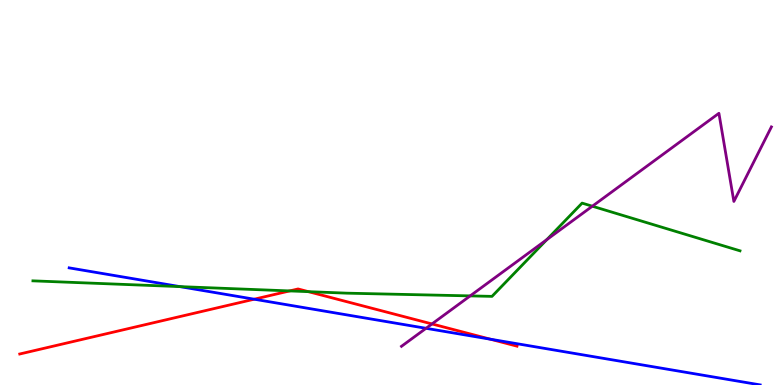[{'lines': ['blue', 'red'], 'intersections': [{'x': 3.28, 'y': 2.23}, {'x': 6.33, 'y': 1.19}]}, {'lines': ['green', 'red'], 'intersections': [{'x': 3.74, 'y': 2.44}, {'x': 3.98, 'y': 2.42}]}, {'lines': ['purple', 'red'], 'intersections': [{'x': 5.57, 'y': 1.59}]}, {'lines': ['blue', 'green'], 'intersections': [{'x': 2.32, 'y': 2.56}]}, {'lines': ['blue', 'purple'], 'intersections': [{'x': 5.5, 'y': 1.47}]}, {'lines': ['green', 'purple'], 'intersections': [{'x': 6.07, 'y': 2.31}, {'x': 7.06, 'y': 3.78}, {'x': 7.64, 'y': 4.64}]}]